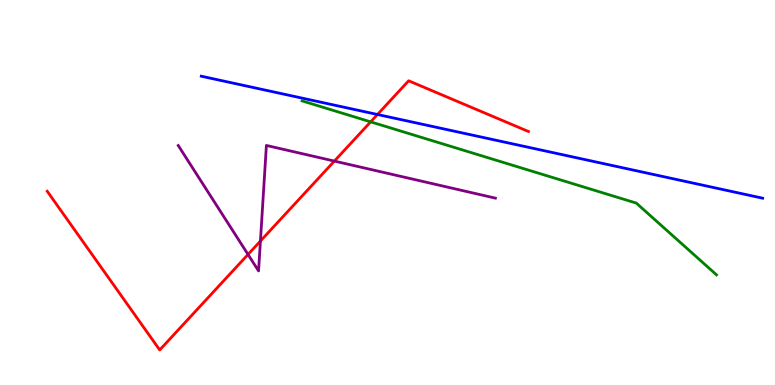[{'lines': ['blue', 'red'], 'intersections': [{'x': 4.87, 'y': 7.03}]}, {'lines': ['green', 'red'], 'intersections': [{'x': 4.78, 'y': 6.83}]}, {'lines': ['purple', 'red'], 'intersections': [{'x': 3.2, 'y': 3.39}, {'x': 3.36, 'y': 3.74}, {'x': 4.31, 'y': 5.82}]}, {'lines': ['blue', 'green'], 'intersections': []}, {'lines': ['blue', 'purple'], 'intersections': []}, {'lines': ['green', 'purple'], 'intersections': []}]